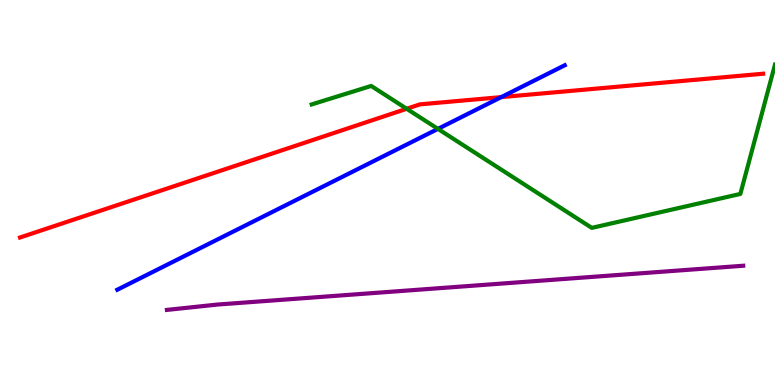[{'lines': ['blue', 'red'], 'intersections': [{'x': 6.47, 'y': 7.48}]}, {'lines': ['green', 'red'], 'intersections': [{'x': 5.25, 'y': 7.17}]}, {'lines': ['purple', 'red'], 'intersections': []}, {'lines': ['blue', 'green'], 'intersections': [{'x': 5.65, 'y': 6.65}]}, {'lines': ['blue', 'purple'], 'intersections': []}, {'lines': ['green', 'purple'], 'intersections': []}]